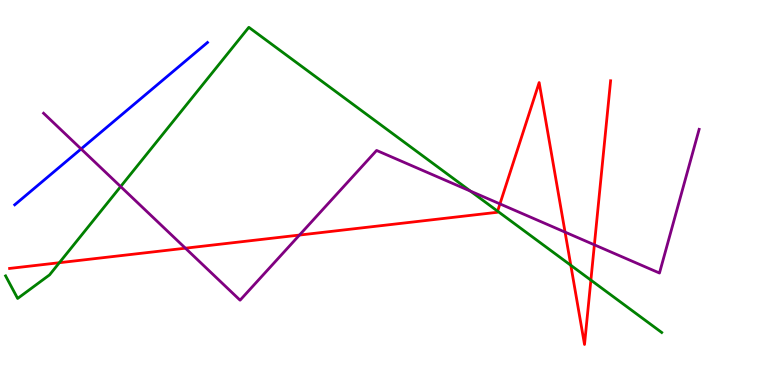[{'lines': ['blue', 'red'], 'intersections': []}, {'lines': ['green', 'red'], 'intersections': [{'x': 0.766, 'y': 3.18}, {'x': 6.42, 'y': 4.51}, {'x': 7.37, 'y': 3.11}, {'x': 7.62, 'y': 2.72}]}, {'lines': ['purple', 'red'], 'intersections': [{'x': 2.39, 'y': 3.55}, {'x': 3.86, 'y': 3.89}, {'x': 6.45, 'y': 4.7}, {'x': 7.29, 'y': 3.97}, {'x': 7.67, 'y': 3.64}]}, {'lines': ['blue', 'green'], 'intersections': []}, {'lines': ['blue', 'purple'], 'intersections': [{'x': 1.05, 'y': 6.13}]}, {'lines': ['green', 'purple'], 'intersections': [{'x': 1.56, 'y': 5.15}, {'x': 6.07, 'y': 5.04}]}]